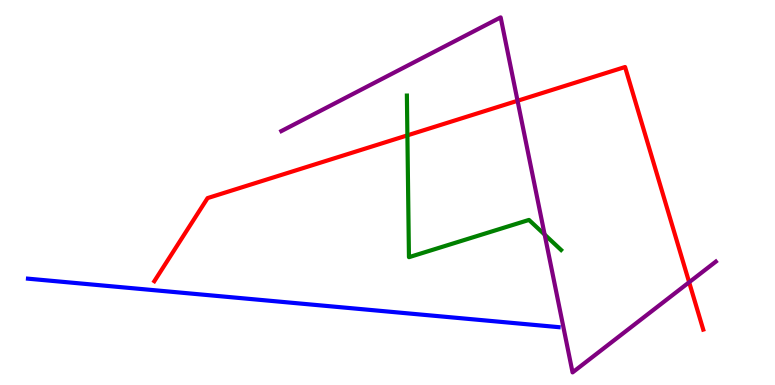[{'lines': ['blue', 'red'], 'intersections': []}, {'lines': ['green', 'red'], 'intersections': [{'x': 5.26, 'y': 6.48}]}, {'lines': ['purple', 'red'], 'intersections': [{'x': 6.68, 'y': 7.38}, {'x': 8.89, 'y': 2.67}]}, {'lines': ['blue', 'green'], 'intersections': []}, {'lines': ['blue', 'purple'], 'intersections': []}, {'lines': ['green', 'purple'], 'intersections': [{'x': 7.03, 'y': 3.91}]}]